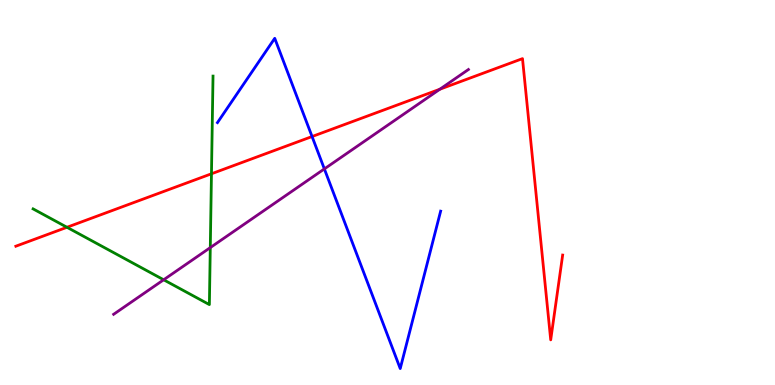[{'lines': ['blue', 'red'], 'intersections': [{'x': 4.03, 'y': 6.45}]}, {'lines': ['green', 'red'], 'intersections': [{'x': 0.864, 'y': 4.1}, {'x': 2.73, 'y': 5.49}]}, {'lines': ['purple', 'red'], 'intersections': [{'x': 5.68, 'y': 7.68}]}, {'lines': ['blue', 'green'], 'intersections': []}, {'lines': ['blue', 'purple'], 'intersections': [{'x': 4.19, 'y': 5.61}]}, {'lines': ['green', 'purple'], 'intersections': [{'x': 2.11, 'y': 2.73}, {'x': 2.71, 'y': 3.57}]}]